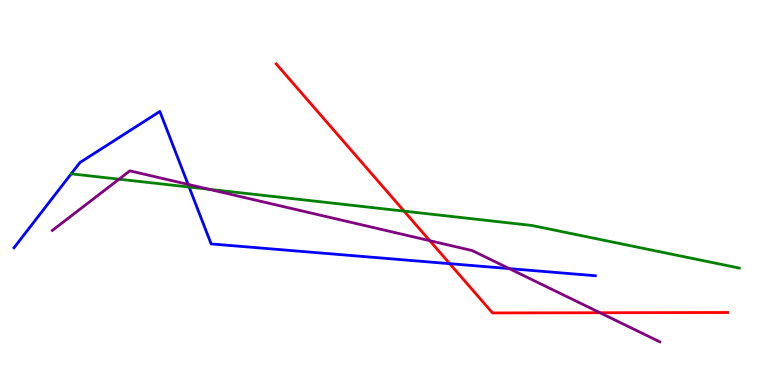[{'lines': ['blue', 'red'], 'intersections': [{'x': 5.8, 'y': 3.15}]}, {'lines': ['green', 'red'], 'intersections': [{'x': 5.21, 'y': 4.52}]}, {'lines': ['purple', 'red'], 'intersections': [{'x': 5.55, 'y': 3.75}, {'x': 7.74, 'y': 1.88}]}, {'lines': ['blue', 'green'], 'intersections': [{'x': 2.44, 'y': 5.14}]}, {'lines': ['blue', 'purple'], 'intersections': [{'x': 2.43, 'y': 5.21}, {'x': 6.57, 'y': 3.02}]}, {'lines': ['green', 'purple'], 'intersections': [{'x': 1.54, 'y': 5.35}, {'x': 2.7, 'y': 5.08}]}]